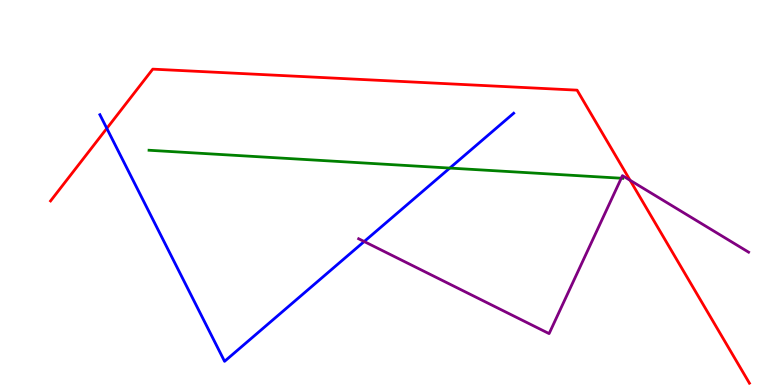[{'lines': ['blue', 'red'], 'intersections': [{'x': 1.38, 'y': 6.67}]}, {'lines': ['green', 'red'], 'intersections': []}, {'lines': ['purple', 'red'], 'intersections': [{'x': 8.13, 'y': 5.32}]}, {'lines': ['blue', 'green'], 'intersections': [{'x': 5.8, 'y': 5.63}]}, {'lines': ['blue', 'purple'], 'intersections': [{'x': 4.7, 'y': 3.73}]}, {'lines': ['green', 'purple'], 'intersections': [{'x': 8.02, 'y': 5.37}]}]